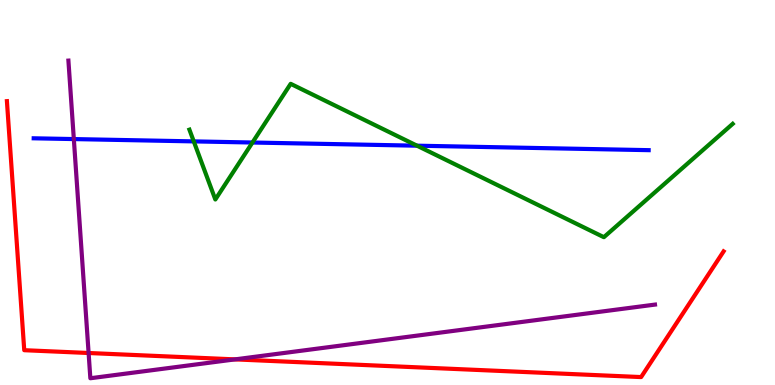[{'lines': ['blue', 'red'], 'intersections': []}, {'lines': ['green', 'red'], 'intersections': []}, {'lines': ['purple', 'red'], 'intersections': [{'x': 1.14, 'y': 0.831}, {'x': 3.03, 'y': 0.665}]}, {'lines': ['blue', 'green'], 'intersections': [{'x': 2.5, 'y': 6.33}, {'x': 3.26, 'y': 6.3}, {'x': 5.38, 'y': 6.22}]}, {'lines': ['blue', 'purple'], 'intersections': [{'x': 0.953, 'y': 6.39}]}, {'lines': ['green', 'purple'], 'intersections': []}]